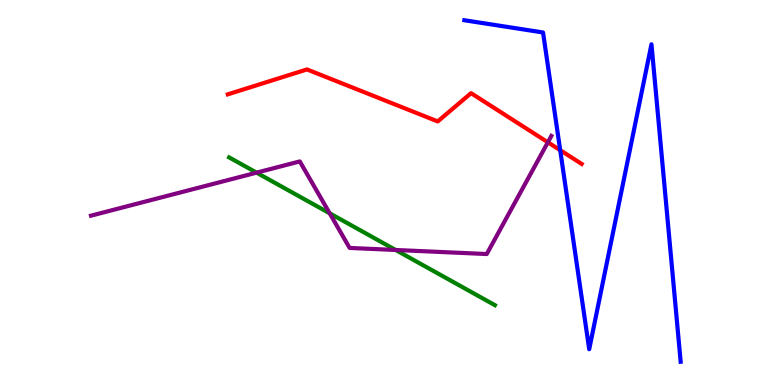[{'lines': ['blue', 'red'], 'intersections': [{'x': 7.23, 'y': 6.1}]}, {'lines': ['green', 'red'], 'intersections': []}, {'lines': ['purple', 'red'], 'intersections': [{'x': 7.07, 'y': 6.3}]}, {'lines': ['blue', 'green'], 'intersections': []}, {'lines': ['blue', 'purple'], 'intersections': []}, {'lines': ['green', 'purple'], 'intersections': [{'x': 3.31, 'y': 5.52}, {'x': 4.25, 'y': 4.46}, {'x': 5.11, 'y': 3.51}]}]